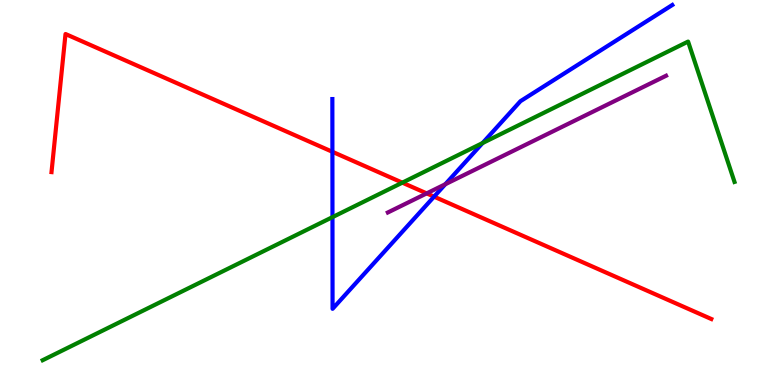[{'lines': ['blue', 'red'], 'intersections': [{'x': 4.29, 'y': 6.06}, {'x': 5.6, 'y': 4.89}]}, {'lines': ['green', 'red'], 'intersections': [{'x': 5.19, 'y': 5.26}]}, {'lines': ['purple', 'red'], 'intersections': [{'x': 5.51, 'y': 4.98}]}, {'lines': ['blue', 'green'], 'intersections': [{'x': 4.29, 'y': 4.36}, {'x': 6.23, 'y': 6.28}]}, {'lines': ['blue', 'purple'], 'intersections': [{'x': 5.75, 'y': 5.21}]}, {'lines': ['green', 'purple'], 'intersections': []}]